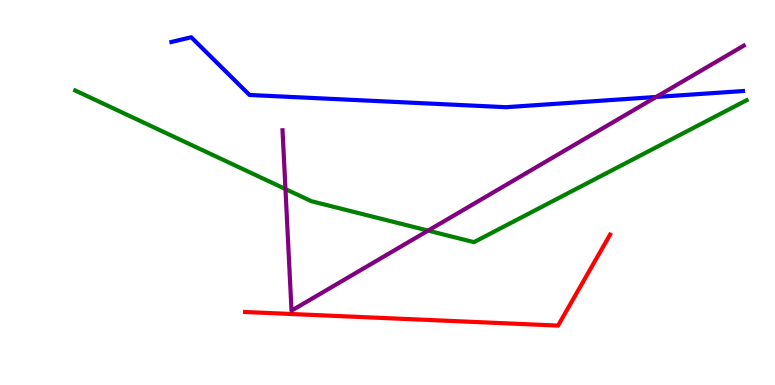[{'lines': ['blue', 'red'], 'intersections': []}, {'lines': ['green', 'red'], 'intersections': []}, {'lines': ['purple', 'red'], 'intersections': []}, {'lines': ['blue', 'green'], 'intersections': []}, {'lines': ['blue', 'purple'], 'intersections': [{'x': 8.47, 'y': 7.48}]}, {'lines': ['green', 'purple'], 'intersections': [{'x': 3.68, 'y': 5.09}, {'x': 5.52, 'y': 4.01}]}]